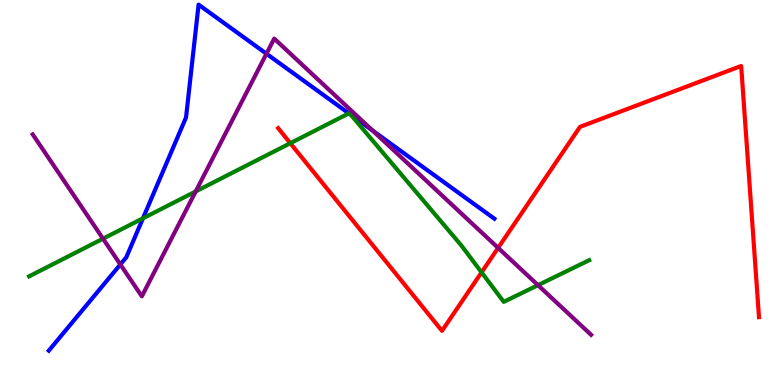[{'lines': ['blue', 'red'], 'intersections': []}, {'lines': ['green', 'red'], 'intersections': [{'x': 3.75, 'y': 6.28}, {'x': 6.21, 'y': 2.93}]}, {'lines': ['purple', 'red'], 'intersections': [{'x': 6.43, 'y': 3.56}]}, {'lines': ['blue', 'green'], 'intersections': [{'x': 1.84, 'y': 4.33}, {'x': 4.5, 'y': 7.06}, {'x': 4.53, 'y': 7.02}]}, {'lines': ['blue', 'purple'], 'intersections': [{'x': 1.55, 'y': 3.13}, {'x': 3.44, 'y': 8.6}, {'x': 4.81, 'y': 6.61}]}, {'lines': ['green', 'purple'], 'intersections': [{'x': 1.33, 'y': 3.8}, {'x': 2.53, 'y': 5.03}, {'x': 6.94, 'y': 2.59}]}]